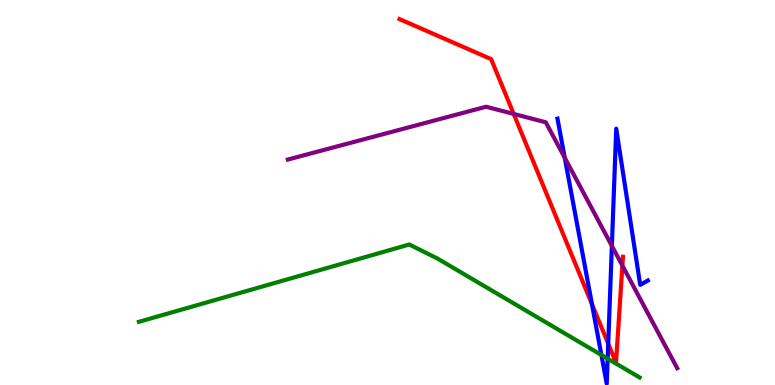[{'lines': ['blue', 'red'], 'intersections': [{'x': 7.64, 'y': 2.1}, {'x': 7.85, 'y': 1.07}]}, {'lines': ['green', 'red'], 'intersections': []}, {'lines': ['purple', 'red'], 'intersections': [{'x': 6.63, 'y': 7.04}, {'x': 8.03, 'y': 3.1}]}, {'lines': ['blue', 'green'], 'intersections': [{'x': 7.76, 'y': 0.78}, {'x': 7.84, 'y': 0.684}]}, {'lines': ['blue', 'purple'], 'intersections': [{'x': 7.29, 'y': 5.9}, {'x': 7.9, 'y': 3.61}]}, {'lines': ['green', 'purple'], 'intersections': []}]